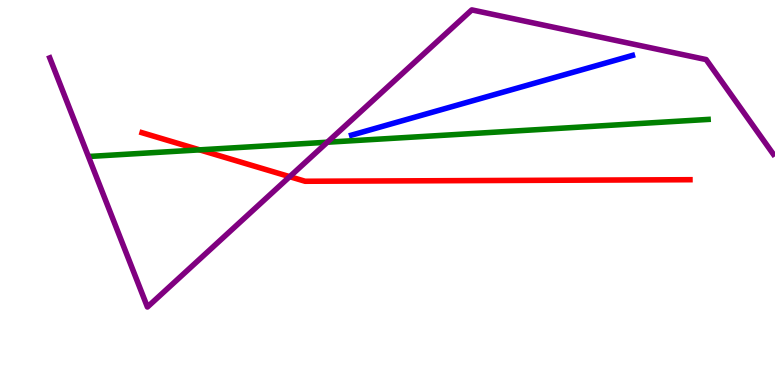[{'lines': ['blue', 'red'], 'intersections': []}, {'lines': ['green', 'red'], 'intersections': [{'x': 2.58, 'y': 6.11}]}, {'lines': ['purple', 'red'], 'intersections': [{'x': 3.74, 'y': 5.41}]}, {'lines': ['blue', 'green'], 'intersections': []}, {'lines': ['blue', 'purple'], 'intersections': []}, {'lines': ['green', 'purple'], 'intersections': [{'x': 4.22, 'y': 6.31}]}]